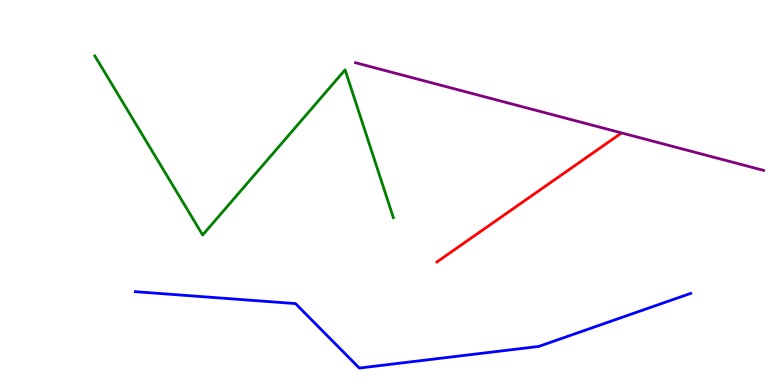[{'lines': ['blue', 'red'], 'intersections': []}, {'lines': ['green', 'red'], 'intersections': []}, {'lines': ['purple', 'red'], 'intersections': []}, {'lines': ['blue', 'green'], 'intersections': []}, {'lines': ['blue', 'purple'], 'intersections': []}, {'lines': ['green', 'purple'], 'intersections': []}]